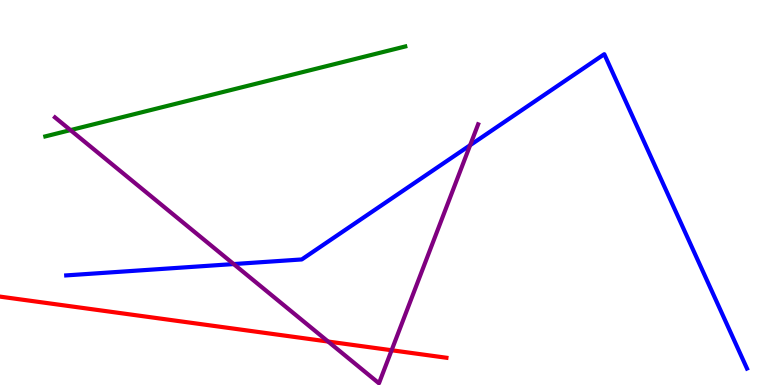[{'lines': ['blue', 'red'], 'intersections': []}, {'lines': ['green', 'red'], 'intersections': []}, {'lines': ['purple', 'red'], 'intersections': [{'x': 4.23, 'y': 1.13}, {'x': 5.05, 'y': 0.903}]}, {'lines': ['blue', 'green'], 'intersections': []}, {'lines': ['blue', 'purple'], 'intersections': [{'x': 3.02, 'y': 3.14}, {'x': 6.07, 'y': 6.23}]}, {'lines': ['green', 'purple'], 'intersections': [{'x': 0.909, 'y': 6.62}]}]